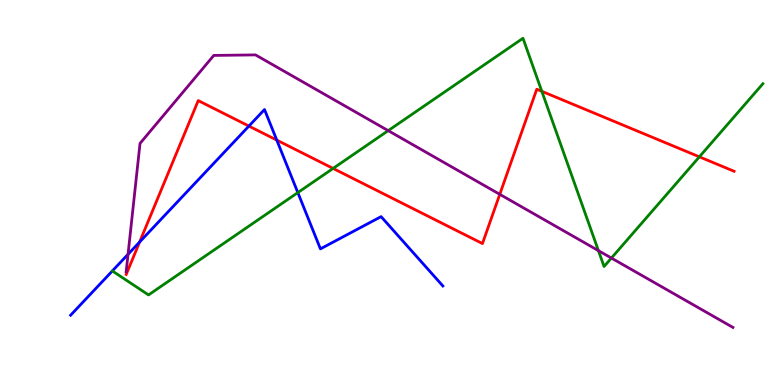[{'lines': ['blue', 'red'], 'intersections': [{'x': 1.8, 'y': 3.71}, {'x': 3.21, 'y': 6.73}, {'x': 3.57, 'y': 6.36}]}, {'lines': ['green', 'red'], 'intersections': [{'x': 4.3, 'y': 5.63}, {'x': 6.99, 'y': 7.63}, {'x': 9.02, 'y': 5.93}]}, {'lines': ['purple', 'red'], 'intersections': [{'x': 6.45, 'y': 4.95}]}, {'lines': ['blue', 'green'], 'intersections': [{'x': 3.84, 'y': 5.0}]}, {'lines': ['blue', 'purple'], 'intersections': [{'x': 1.65, 'y': 3.39}]}, {'lines': ['green', 'purple'], 'intersections': [{'x': 5.01, 'y': 6.61}, {'x': 7.72, 'y': 3.49}, {'x': 7.89, 'y': 3.3}]}]